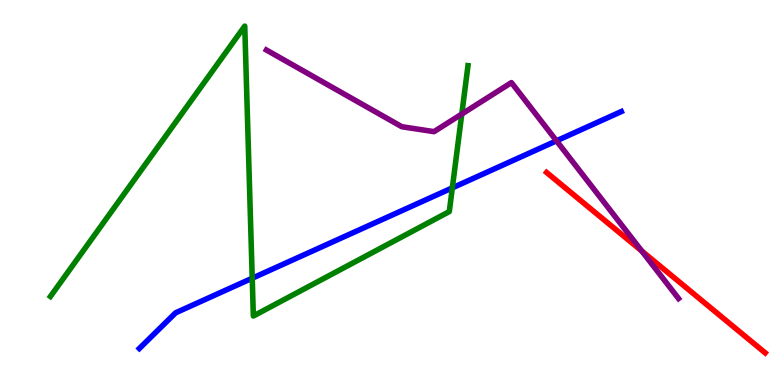[{'lines': ['blue', 'red'], 'intersections': []}, {'lines': ['green', 'red'], 'intersections': []}, {'lines': ['purple', 'red'], 'intersections': [{'x': 8.28, 'y': 3.48}]}, {'lines': ['blue', 'green'], 'intersections': [{'x': 3.25, 'y': 2.77}, {'x': 5.84, 'y': 5.12}]}, {'lines': ['blue', 'purple'], 'intersections': [{'x': 7.18, 'y': 6.34}]}, {'lines': ['green', 'purple'], 'intersections': [{'x': 5.96, 'y': 7.04}]}]